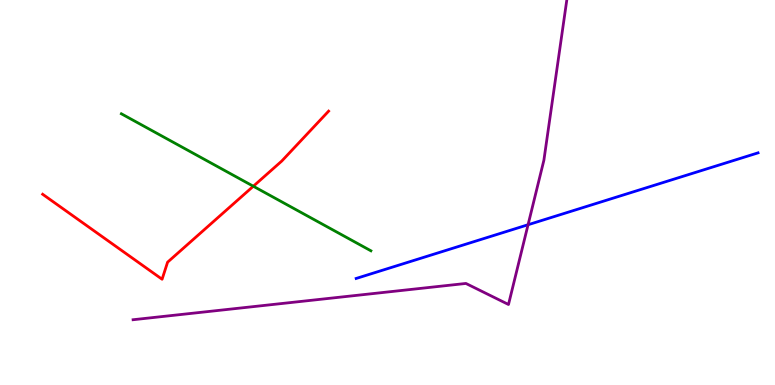[{'lines': ['blue', 'red'], 'intersections': []}, {'lines': ['green', 'red'], 'intersections': [{'x': 3.27, 'y': 5.16}]}, {'lines': ['purple', 'red'], 'intersections': []}, {'lines': ['blue', 'green'], 'intersections': []}, {'lines': ['blue', 'purple'], 'intersections': [{'x': 6.81, 'y': 4.16}]}, {'lines': ['green', 'purple'], 'intersections': []}]